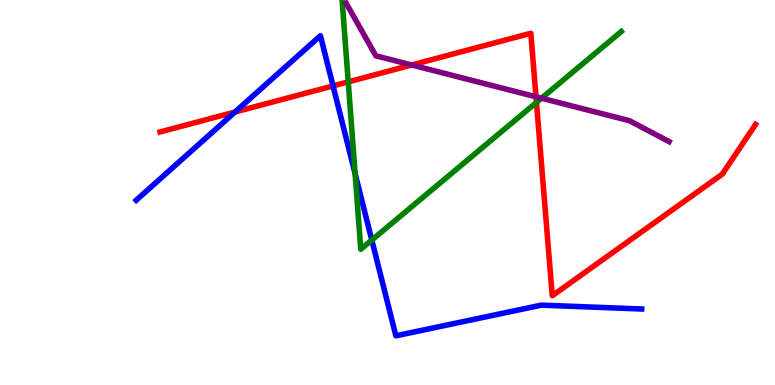[{'lines': ['blue', 'red'], 'intersections': [{'x': 3.03, 'y': 7.09}, {'x': 4.3, 'y': 7.77}]}, {'lines': ['green', 'red'], 'intersections': [{'x': 4.49, 'y': 7.87}, {'x': 6.92, 'y': 7.34}]}, {'lines': ['purple', 'red'], 'intersections': [{'x': 5.31, 'y': 8.31}, {'x': 6.92, 'y': 7.49}]}, {'lines': ['blue', 'green'], 'intersections': [{'x': 4.58, 'y': 5.49}, {'x': 4.8, 'y': 3.76}]}, {'lines': ['blue', 'purple'], 'intersections': []}, {'lines': ['green', 'purple'], 'intersections': [{'x': 6.99, 'y': 7.45}]}]